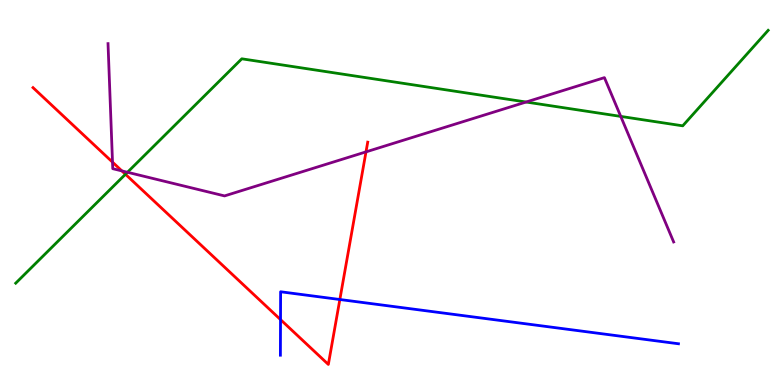[{'lines': ['blue', 'red'], 'intersections': [{'x': 3.62, 'y': 1.7}, {'x': 4.39, 'y': 2.22}]}, {'lines': ['green', 'red'], 'intersections': [{'x': 1.62, 'y': 5.47}]}, {'lines': ['purple', 'red'], 'intersections': [{'x': 1.45, 'y': 5.79}, {'x': 1.57, 'y': 5.56}, {'x': 4.72, 'y': 6.06}]}, {'lines': ['blue', 'green'], 'intersections': []}, {'lines': ['blue', 'purple'], 'intersections': []}, {'lines': ['green', 'purple'], 'intersections': [{'x': 1.64, 'y': 5.53}, {'x': 6.79, 'y': 7.35}, {'x': 8.01, 'y': 6.98}]}]